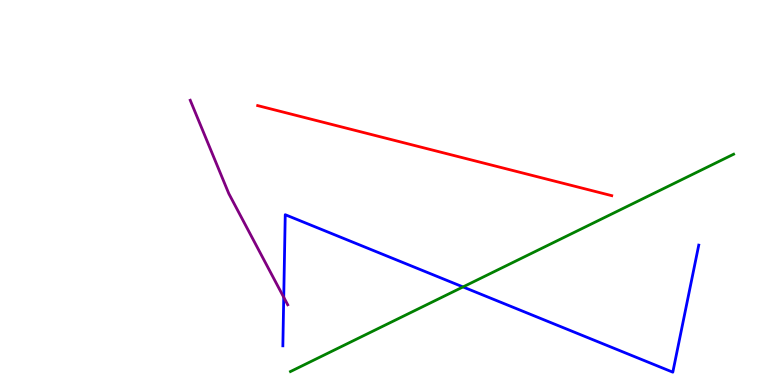[{'lines': ['blue', 'red'], 'intersections': []}, {'lines': ['green', 'red'], 'intersections': []}, {'lines': ['purple', 'red'], 'intersections': []}, {'lines': ['blue', 'green'], 'intersections': [{'x': 5.97, 'y': 2.55}]}, {'lines': ['blue', 'purple'], 'intersections': [{'x': 3.66, 'y': 2.28}]}, {'lines': ['green', 'purple'], 'intersections': []}]